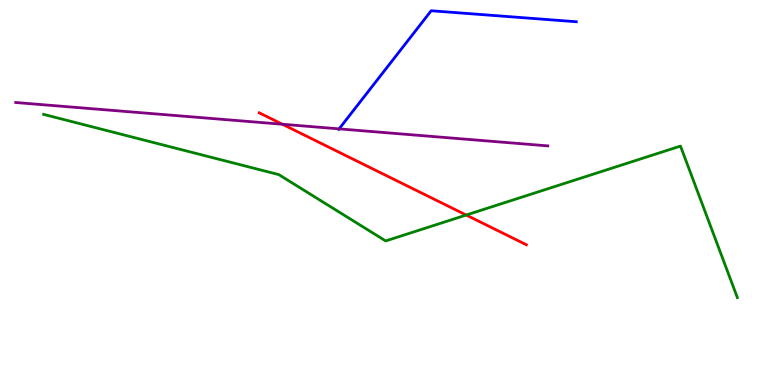[{'lines': ['blue', 'red'], 'intersections': []}, {'lines': ['green', 'red'], 'intersections': [{'x': 6.02, 'y': 4.41}]}, {'lines': ['purple', 'red'], 'intersections': [{'x': 3.64, 'y': 6.77}]}, {'lines': ['blue', 'green'], 'intersections': []}, {'lines': ['blue', 'purple'], 'intersections': [{'x': 4.38, 'y': 6.65}]}, {'lines': ['green', 'purple'], 'intersections': []}]